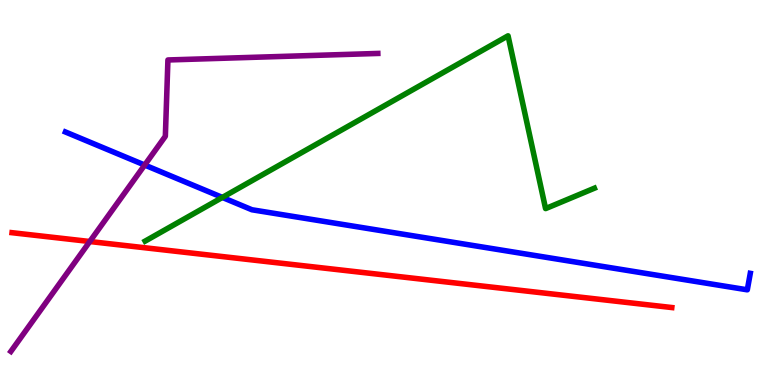[{'lines': ['blue', 'red'], 'intersections': []}, {'lines': ['green', 'red'], 'intersections': []}, {'lines': ['purple', 'red'], 'intersections': [{'x': 1.16, 'y': 3.73}]}, {'lines': ['blue', 'green'], 'intersections': [{'x': 2.87, 'y': 4.87}]}, {'lines': ['blue', 'purple'], 'intersections': [{'x': 1.87, 'y': 5.71}]}, {'lines': ['green', 'purple'], 'intersections': []}]